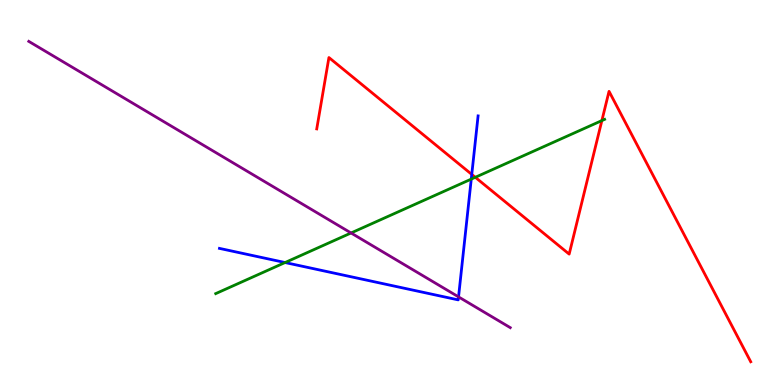[{'lines': ['blue', 'red'], 'intersections': [{'x': 6.09, 'y': 5.47}]}, {'lines': ['green', 'red'], 'intersections': [{'x': 6.13, 'y': 5.39}, {'x': 7.77, 'y': 6.87}]}, {'lines': ['purple', 'red'], 'intersections': []}, {'lines': ['blue', 'green'], 'intersections': [{'x': 3.68, 'y': 3.18}, {'x': 6.08, 'y': 5.35}]}, {'lines': ['blue', 'purple'], 'intersections': [{'x': 5.92, 'y': 2.29}]}, {'lines': ['green', 'purple'], 'intersections': [{'x': 4.53, 'y': 3.95}]}]